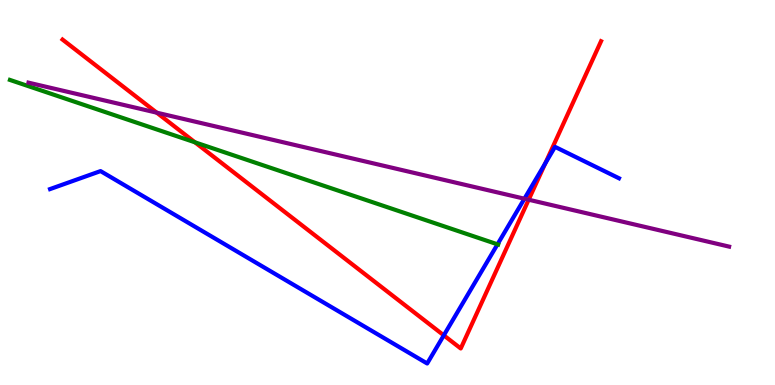[{'lines': ['blue', 'red'], 'intersections': [{'x': 5.73, 'y': 1.29}, {'x': 7.04, 'y': 5.76}]}, {'lines': ['green', 'red'], 'intersections': [{'x': 2.52, 'y': 6.3}]}, {'lines': ['purple', 'red'], 'intersections': [{'x': 2.02, 'y': 7.07}, {'x': 6.82, 'y': 4.81}]}, {'lines': ['blue', 'green'], 'intersections': [{'x': 6.42, 'y': 3.65}]}, {'lines': ['blue', 'purple'], 'intersections': [{'x': 6.77, 'y': 4.84}]}, {'lines': ['green', 'purple'], 'intersections': []}]